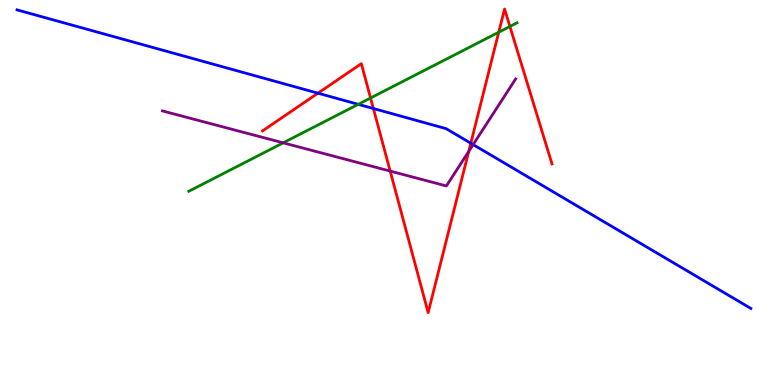[{'lines': ['blue', 'red'], 'intersections': [{'x': 4.1, 'y': 7.58}, {'x': 4.82, 'y': 7.18}, {'x': 6.07, 'y': 6.28}]}, {'lines': ['green', 'red'], 'intersections': [{'x': 4.78, 'y': 7.45}, {'x': 6.44, 'y': 9.16}, {'x': 6.58, 'y': 9.31}]}, {'lines': ['purple', 'red'], 'intersections': [{'x': 5.03, 'y': 5.56}, {'x': 6.05, 'y': 6.07}]}, {'lines': ['blue', 'green'], 'intersections': [{'x': 4.62, 'y': 7.29}]}, {'lines': ['blue', 'purple'], 'intersections': [{'x': 6.11, 'y': 6.24}]}, {'lines': ['green', 'purple'], 'intersections': [{'x': 3.65, 'y': 6.29}]}]